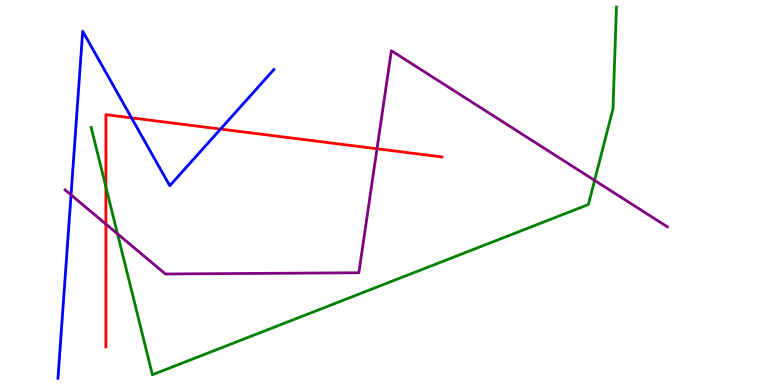[{'lines': ['blue', 'red'], 'intersections': [{'x': 1.7, 'y': 6.94}, {'x': 2.85, 'y': 6.65}]}, {'lines': ['green', 'red'], 'intersections': [{'x': 1.37, 'y': 5.14}]}, {'lines': ['purple', 'red'], 'intersections': [{'x': 1.37, 'y': 4.18}, {'x': 4.86, 'y': 6.14}]}, {'lines': ['blue', 'green'], 'intersections': []}, {'lines': ['blue', 'purple'], 'intersections': [{'x': 0.917, 'y': 4.94}]}, {'lines': ['green', 'purple'], 'intersections': [{'x': 1.52, 'y': 3.93}, {'x': 7.67, 'y': 5.31}]}]